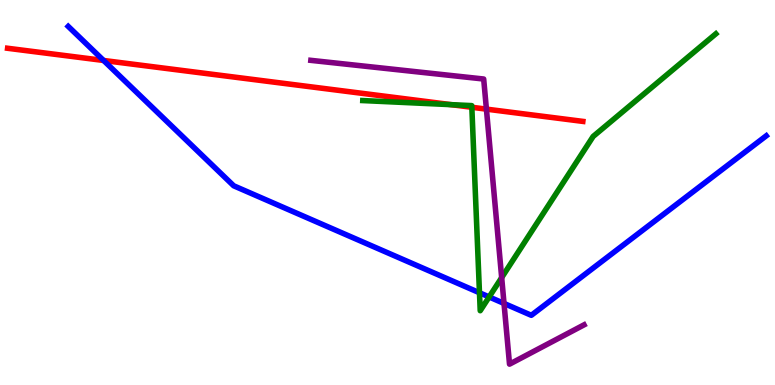[{'lines': ['blue', 'red'], 'intersections': [{'x': 1.34, 'y': 8.43}]}, {'lines': ['green', 'red'], 'intersections': [{'x': 5.82, 'y': 7.28}, {'x': 6.09, 'y': 7.21}]}, {'lines': ['purple', 'red'], 'intersections': [{'x': 6.28, 'y': 7.17}]}, {'lines': ['blue', 'green'], 'intersections': [{'x': 6.19, 'y': 2.4}, {'x': 6.31, 'y': 2.29}]}, {'lines': ['blue', 'purple'], 'intersections': [{'x': 6.5, 'y': 2.12}]}, {'lines': ['green', 'purple'], 'intersections': [{'x': 6.47, 'y': 2.79}]}]